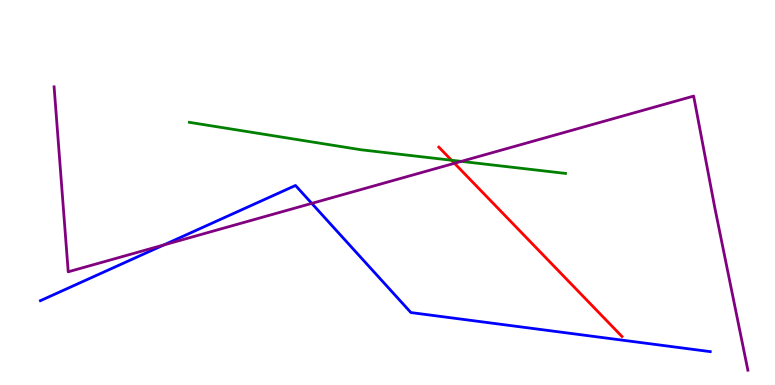[{'lines': ['blue', 'red'], 'intersections': []}, {'lines': ['green', 'red'], 'intersections': [{'x': 5.83, 'y': 5.84}]}, {'lines': ['purple', 'red'], 'intersections': [{'x': 5.86, 'y': 5.76}]}, {'lines': ['blue', 'green'], 'intersections': []}, {'lines': ['blue', 'purple'], 'intersections': [{'x': 2.11, 'y': 3.64}, {'x': 4.02, 'y': 4.72}]}, {'lines': ['green', 'purple'], 'intersections': [{'x': 5.95, 'y': 5.81}]}]